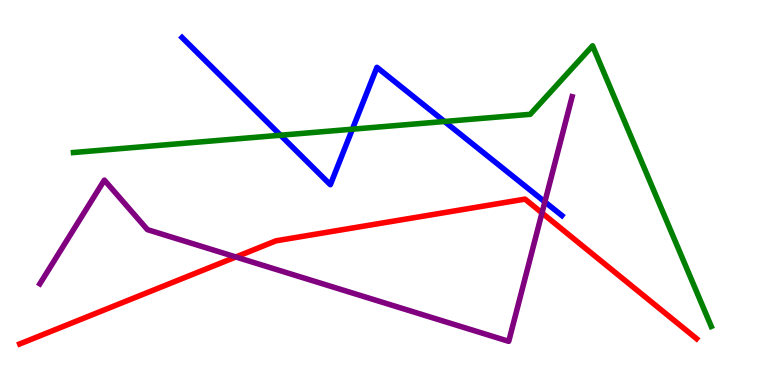[{'lines': ['blue', 'red'], 'intersections': []}, {'lines': ['green', 'red'], 'intersections': []}, {'lines': ['purple', 'red'], 'intersections': [{'x': 3.04, 'y': 3.33}, {'x': 6.99, 'y': 4.47}]}, {'lines': ['blue', 'green'], 'intersections': [{'x': 3.62, 'y': 6.49}, {'x': 4.55, 'y': 6.64}, {'x': 5.74, 'y': 6.84}]}, {'lines': ['blue', 'purple'], 'intersections': [{'x': 7.03, 'y': 4.76}]}, {'lines': ['green', 'purple'], 'intersections': []}]